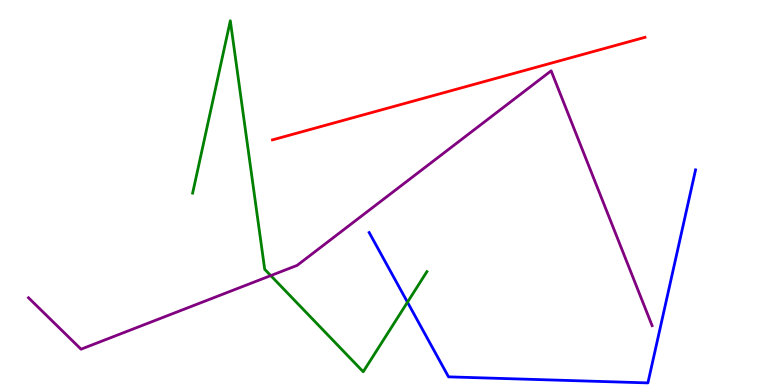[{'lines': ['blue', 'red'], 'intersections': []}, {'lines': ['green', 'red'], 'intersections': []}, {'lines': ['purple', 'red'], 'intersections': []}, {'lines': ['blue', 'green'], 'intersections': [{'x': 5.26, 'y': 2.15}]}, {'lines': ['blue', 'purple'], 'intersections': []}, {'lines': ['green', 'purple'], 'intersections': [{'x': 3.49, 'y': 2.84}]}]